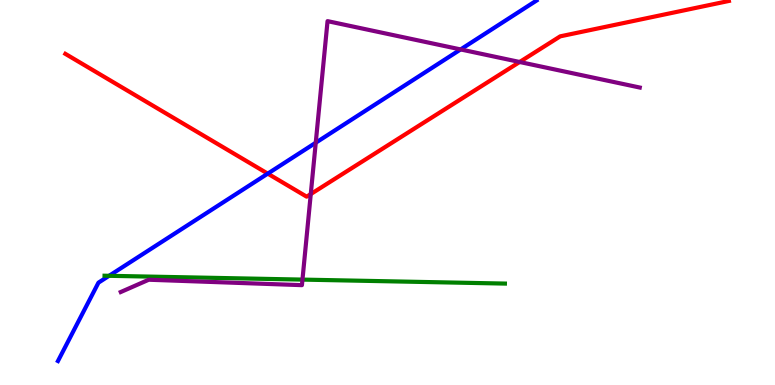[{'lines': ['blue', 'red'], 'intersections': [{'x': 3.45, 'y': 5.49}]}, {'lines': ['green', 'red'], 'intersections': []}, {'lines': ['purple', 'red'], 'intersections': [{'x': 4.01, 'y': 4.96}, {'x': 6.71, 'y': 8.39}]}, {'lines': ['blue', 'green'], 'intersections': [{'x': 1.41, 'y': 2.84}]}, {'lines': ['blue', 'purple'], 'intersections': [{'x': 4.07, 'y': 6.29}, {'x': 5.94, 'y': 8.72}]}, {'lines': ['green', 'purple'], 'intersections': [{'x': 3.9, 'y': 2.74}]}]